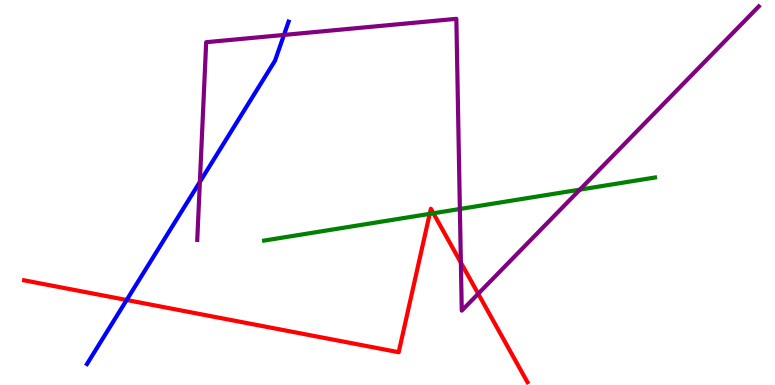[{'lines': ['blue', 'red'], 'intersections': [{'x': 1.63, 'y': 2.21}]}, {'lines': ['green', 'red'], 'intersections': [{'x': 5.54, 'y': 4.45}, {'x': 5.59, 'y': 4.46}]}, {'lines': ['purple', 'red'], 'intersections': [{'x': 5.95, 'y': 3.18}, {'x': 6.17, 'y': 2.37}]}, {'lines': ['blue', 'green'], 'intersections': []}, {'lines': ['blue', 'purple'], 'intersections': [{'x': 2.58, 'y': 5.27}, {'x': 3.66, 'y': 9.09}]}, {'lines': ['green', 'purple'], 'intersections': [{'x': 5.93, 'y': 4.57}, {'x': 7.48, 'y': 5.07}]}]